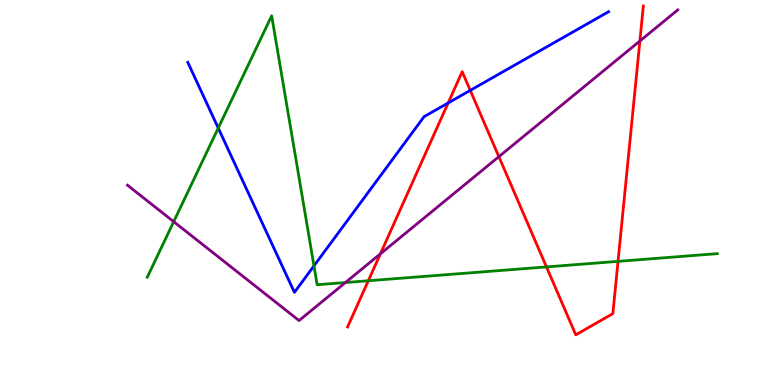[{'lines': ['blue', 'red'], 'intersections': [{'x': 5.78, 'y': 7.33}, {'x': 6.07, 'y': 7.65}]}, {'lines': ['green', 'red'], 'intersections': [{'x': 4.75, 'y': 2.71}, {'x': 7.05, 'y': 3.07}, {'x': 7.97, 'y': 3.21}]}, {'lines': ['purple', 'red'], 'intersections': [{'x': 4.91, 'y': 3.41}, {'x': 6.44, 'y': 5.93}, {'x': 8.26, 'y': 8.94}]}, {'lines': ['blue', 'green'], 'intersections': [{'x': 2.82, 'y': 6.67}, {'x': 4.05, 'y': 3.09}]}, {'lines': ['blue', 'purple'], 'intersections': []}, {'lines': ['green', 'purple'], 'intersections': [{'x': 2.24, 'y': 4.24}, {'x': 4.46, 'y': 2.66}]}]